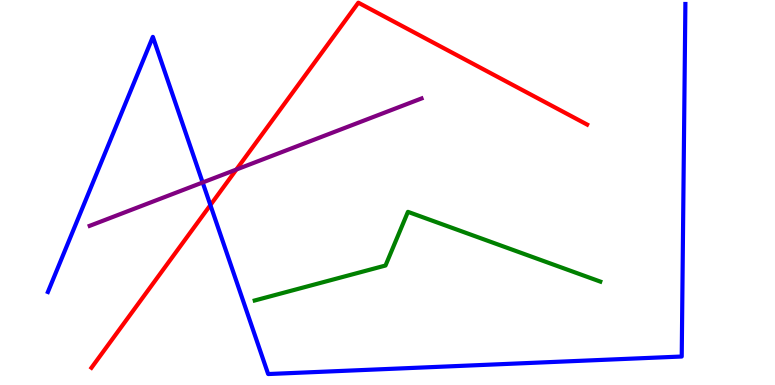[{'lines': ['blue', 'red'], 'intersections': [{'x': 2.71, 'y': 4.67}]}, {'lines': ['green', 'red'], 'intersections': []}, {'lines': ['purple', 'red'], 'intersections': [{'x': 3.05, 'y': 5.6}]}, {'lines': ['blue', 'green'], 'intersections': []}, {'lines': ['blue', 'purple'], 'intersections': [{'x': 2.61, 'y': 5.26}]}, {'lines': ['green', 'purple'], 'intersections': []}]